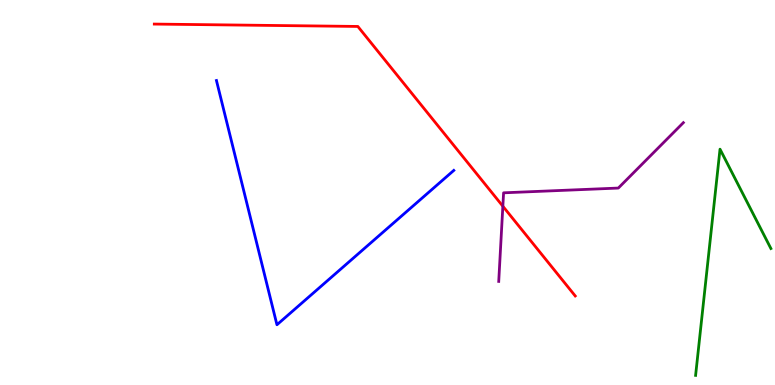[{'lines': ['blue', 'red'], 'intersections': []}, {'lines': ['green', 'red'], 'intersections': []}, {'lines': ['purple', 'red'], 'intersections': [{'x': 6.49, 'y': 4.64}]}, {'lines': ['blue', 'green'], 'intersections': []}, {'lines': ['blue', 'purple'], 'intersections': []}, {'lines': ['green', 'purple'], 'intersections': []}]